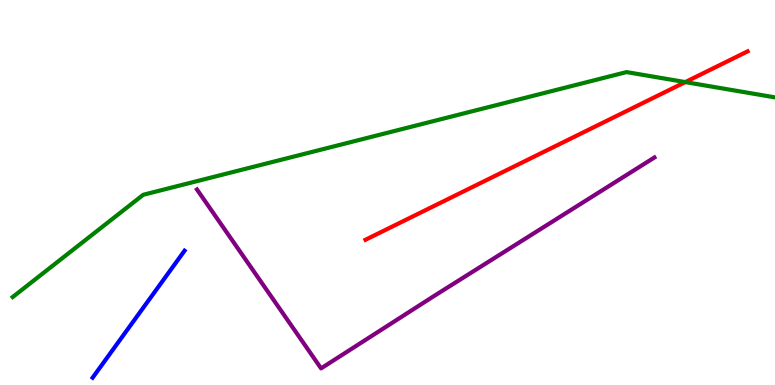[{'lines': ['blue', 'red'], 'intersections': []}, {'lines': ['green', 'red'], 'intersections': [{'x': 8.84, 'y': 7.87}]}, {'lines': ['purple', 'red'], 'intersections': []}, {'lines': ['blue', 'green'], 'intersections': []}, {'lines': ['blue', 'purple'], 'intersections': []}, {'lines': ['green', 'purple'], 'intersections': []}]